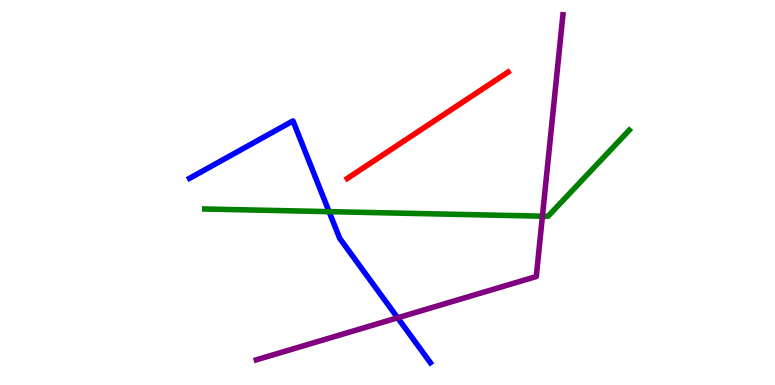[{'lines': ['blue', 'red'], 'intersections': []}, {'lines': ['green', 'red'], 'intersections': []}, {'lines': ['purple', 'red'], 'intersections': []}, {'lines': ['blue', 'green'], 'intersections': [{'x': 4.25, 'y': 4.5}]}, {'lines': ['blue', 'purple'], 'intersections': [{'x': 5.13, 'y': 1.75}]}, {'lines': ['green', 'purple'], 'intersections': [{'x': 7.0, 'y': 4.38}]}]